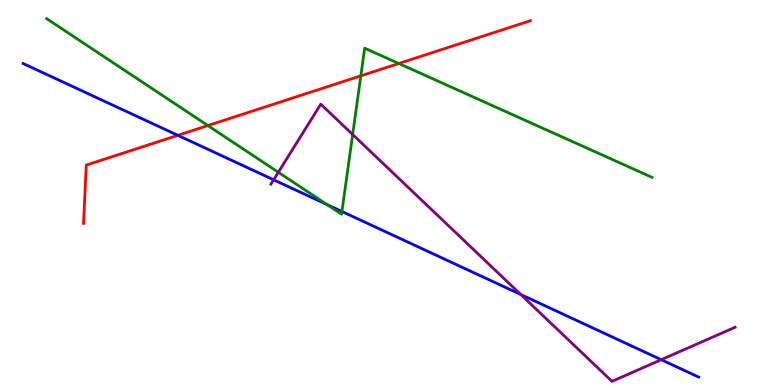[{'lines': ['blue', 'red'], 'intersections': [{'x': 2.29, 'y': 6.49}]}, {'lines': ['green', 'red'], 'intersections': [{'x': 2.68, 'y': 6.74}, {'x': 4.66, 'y': 8.03}, {'x': 5.15, 'y': 8.35}]}, {'lines': ['purple', 'red'], 'intersections': []}, {'lines': ['blue', 'green'], 'intersections': [{'x': 4.22, 'y': 4.69}, {'x': 4.41, 'y': 4.51}]}, {'lines': ['blue', 'purple'], 'intersections': [{'x': 3.53, 'y': 5.33}, {'x': 6.72, 'y': 2.35}, {'x': 8.53, 'y': 0.657}]}, {'lines': ['green', 'purple'], 'intersections': [{'x': 3.59, 'y': 5.53}, {'x': 4.55, 'y': 6.51}]}]